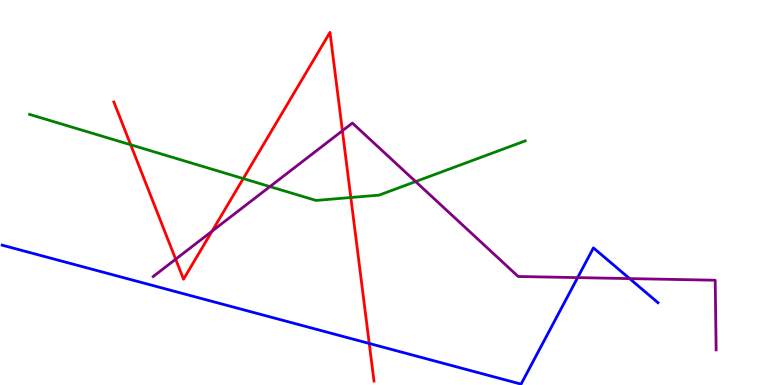[{'lines': ['blue', 'red'], 'intersections': [{'x': 4.76, 'y': 1.08}]}, {'lines': ['green', 'red'], 'intersections': [{'x': 1.69, 'y': 6.24}, {'x': 3.14, 'y': 5.36}, {'x': 4.53, 'y': 4.87}]}, {'lines': ['purple', 'red'], 'intersections': [{'x': 2.27, 'y': 3.27}, {'x': 2.74, 'y': 4.0}, {'x': 4.42, 'y': 6.6}]}, {'lines': ['blue', 'green'], 'intersections': []}, {'lines': ['blue', 'purple'], 'intersections': [{'x': 7.45, 'y': 2.79}, {'x': 8.12, 'y': 2.76}]}, {'lines': ['green', 'purple'], 'intersections': [{'x': 3.48, 'y': 5.15}, {'x': 5.36, 'y': 5.28}]}]